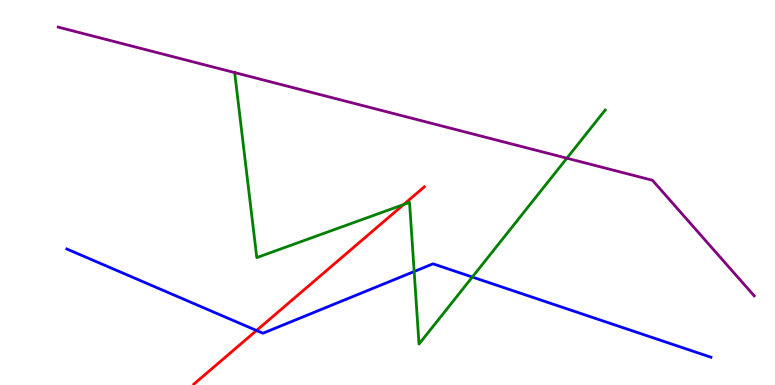[{'lines': ['blue', 'red'], 'intersections': [{'x': 3.31, 'y': 1.42}]}, {'lines': ['green', 'red'], 'intersections': [{'x': 5.21, 'y': 4.69}]}, {'lines': ['purple', 'red'], 'intersections': []}, {'lines': ['blue', 'green'], 'intersections': [{'x': 5.34, 'y': 2.95}, {'x': 6.09, 'y': 2.8}]}, {'lines': ['blue', 'purple'], 'intersections': []}, {'lines': ['green', 'purple'], 'intersections': [{'x': 3.03, 'y': 8.11}, {'x': 7.31, 'y': 5.89}]}]